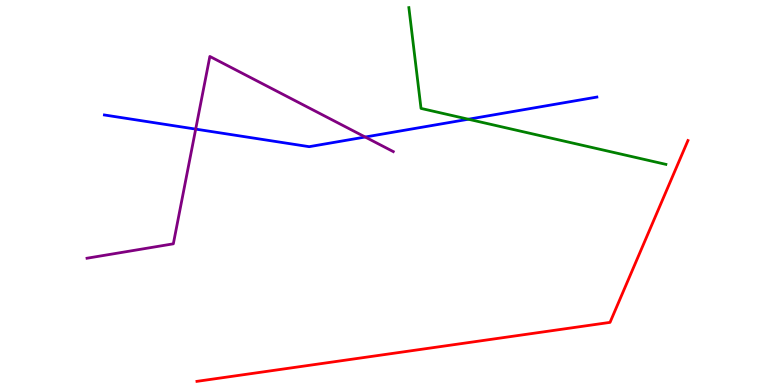[{'lines': ['blue', 'red'], 'intersections': []}, {'lines': ['green', 'red'], 'intersections': []}, {'lines': ['purple', 'red'], 'intersections': []}, {'lines': ['blue', 'green'], 'intersections': [{'x': 6.04, 'y': 6.9}]}, {'lines': ['blue', 'purple'], 'intersections': [{'x': 2.53, 'y': 6.65}, {'x': 4.71, 'y': 6.44}]}, {'lines': ['green', 'purple'], 'intersections': []}]